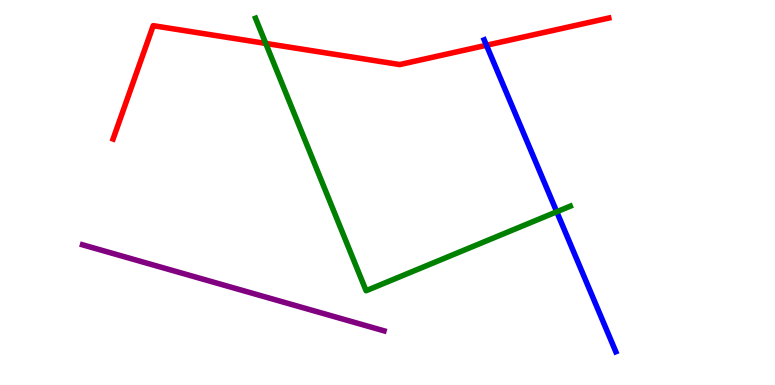[{'lines': ['blue', 'red'], 'intersections': [{'x': 6.28, 'y': 8.82}]}, {'lines': ['green', 'red'], 'intersections': [{'x': 3.43, 'y': 8.87}]}, {'lines': ['purple', 'red'], 'intersections': []}, {'lines': ['blue', 'green'], 'intersections': [{'x': 7.18, 'y': 4.5}]}, {'lines': ['blue', 'purple'], 'intersections': []}, {'lines': ['green', 'purple'], 'intersections': []}]